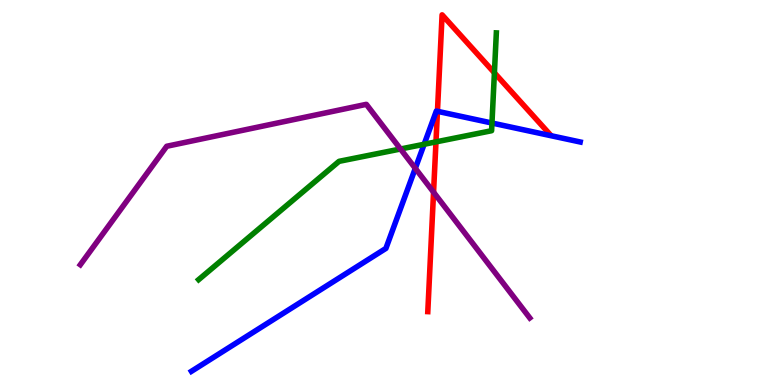[{'lines': ['blue', 'red'], 'intersections': [{'x': 5.64, 'y': 7.11}]}, {'lines': ['green', 'red'], 'intersections': [{'x': 5.63, 'y': 6.31}, {'x': 6.38, 'y': 8.11}]}, {'lines': ['purple', 'red'], 'intersections': [{'x': 5.59, 'y': 5.01}]}, {'lines': ['blue', 'green'], 'intersections': [{'x': 5.47, 'y': 6.25}, {'x': 6.35, 'y': 6.8}]}, {'lines': ['blue', 'purple'], 'intersections': [{'x': 5.36, 'y': 5.63}]}, {'lines': ['green', 'purple'], 'intersections': [{'x': 5.17, 'y': 6.13}]}]